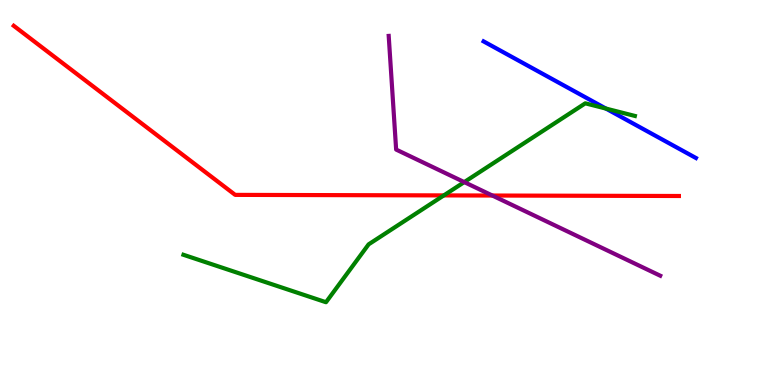[{'lines': ['blue', 'red'], 'intersections': []}, {'lines': ['green', 'red'], 'intersections': [{'x': 5.73, 'y': 4.92}]}, {'lines': ['purple', 'red'], 'intersections': [{'x': 6.35, 'y': 4.92}]}, {'lines': ['blue', 'green'], 'intersections': [{'x': 7.82, 'y': 7.18}]}, {'lines': ['blue', 'purple'], 'intersections': []}, {'lines': ['green', 'purple'], 'intersections': [{'x': 5.99, 'y': 5.27}]}]